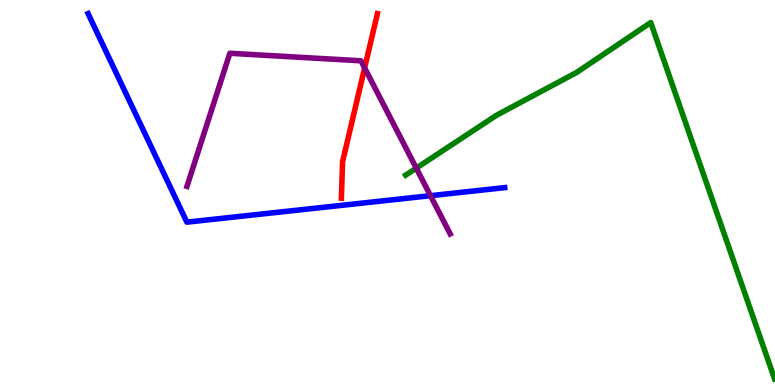[{'lines': ['blue', 'red'], 'intersections': []}, {'lines': ['green', 'red'], 'intersections': []}, {'lines': ['purple', 'red'], 'intersections': [{'x': 4.7, 'y': 8.24}]}, {'lines': ['blue', 'green'], 'intersections': []}, {'lines': ['blue', 'purple'], 'intersections': [{'x': 5.55, 'y': 4.92}]}, {'lines': ['green', 'purple'], 'intersections': [{'x': 5.37, 'y': 5.63}]}]